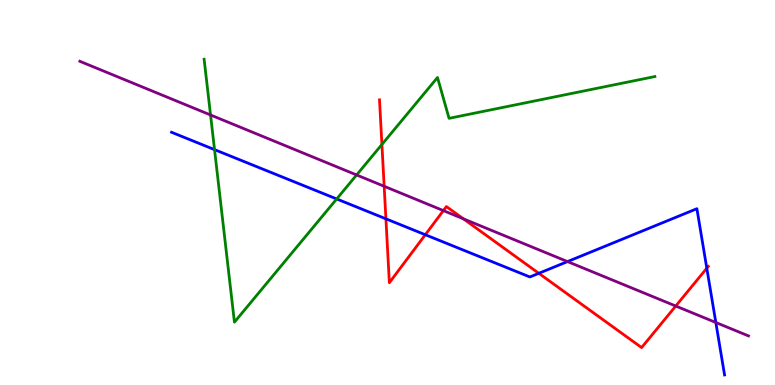[{'lines': ['blue', 'red'], 'intersections': [{'x': 4.98, 'y': 4.32}, {'x': 5.49, 'y': 3.9}, {'x': 6.95, 'y': 2.9}, {'x': 9.12, 'y': 3.03}]}, {'lines': ['green', 'red'], 'intersections': [{'x': 4.93, 'y': 6.25}]}, {'lines': ['purple', 'red'], 'intersections': [{'x': 4.96, 'y': 5.16}, {'x': 5.72, 'y': 4.53}, {'x': 5.98, 'y': 4.32}, {'x': 8.72, 'y': 2.05}]}, {'lines': ['blue', 'green'], 'intersections': [{'x': 2.77, 'y': 6.11}, {'x': 4.34, 'y': 4.83}]}, {'lines': ['blue', 'purple'], 'intersections': [{'x': 7.32, 'y': 3.21}, {'x': 9.24, 'y': 1.62}]}, {'lines': ['green', 'purple'], 'intersections': [{'x': 2.72, 'y': 7.01}, {'x': 4.6, 'y': 5.46}]}]